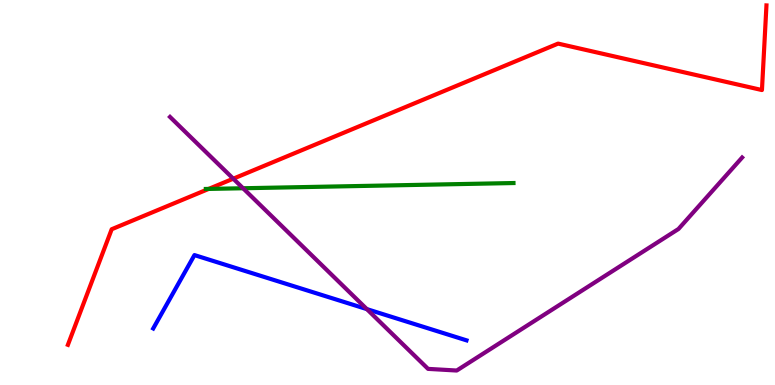[{'lines': ['blue', 'red'], 'intersections': []}, {'lines': ['green', 'red'], 'intersections': [{'x': 2.69, 'y': 5.09}]}, {'lines': ['purple', 'red'], 'intersections': [{'x': 3.01, 'y': 5.36}]}, {'lines': ['blue', 'green'], 'intersections': []}, {'lines': ['blue', 'purple'], 'intersections': [{'x': 4.73, 'y': 1.97}]}, {'lines': ['green', 'purple'], 'intersections': [{'x': 3.14, 'y': 5.11}]}]